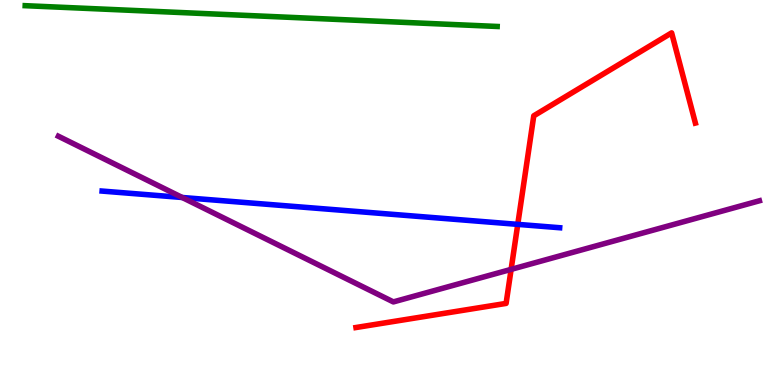[{'lines': ['blue', 'red'], 'intersections': [{'x': 6.68, 'y': 4.17}]}, {'lines': ['green', 'red'], 'intersections': []}, {'lines': ['purple', 'red'], 'intersections': [{'x': 6.6, 'y': 3.0}]}, {'lines': ['blue', 'green'], 'intersections': []}, {'lines': ['blue', 'purple'], 'intersections': [{'x': 2.35, 'y': 4.87}]}, {'lines': ['green', 'purple'], 'intersections': []}]